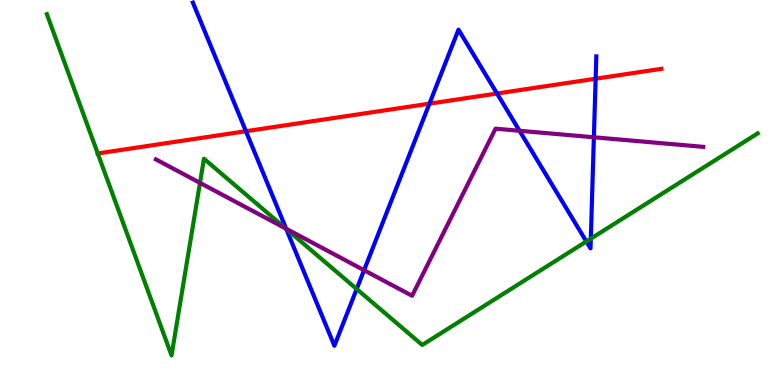[{'lines': ['blue', 'red'], 'intersections': [{'x': 3.17, 'y': 6.59}, {'x': 5.54, 'y': 7.31}, {'x': 6.41, 'y': 7.57}, {'x': 7.69, 'y': 7.96}]}, {'lines': ['green', 'red'], 'intersections': [{'x': 1.26, 'y': 6.01}]}, {'lines': ['purple', 'red'], 'intersections': []}, {'lines': ['blue', 'green'], 'intersections': [{'x': 3.69, 'y': 4.05}, {'x': 4.6, 'y': 2.49}, {'x': 7.57, 'y': 3.73}, {'x': 7.62, 'y': 3.8}]}, {'lines': ['blue', 'purple'], 'intersections': [{'x': 3.69, 'y': 4.06}, {'x': 4.7, 'y': 2.98}, {'x': 6.7, 'y': 6.6}, {'x': 7.66, 'y': 6.43}]}, {'lines': ['green', 'purple'], 'intersections': [{'x': 2.58, 'y': 5.25}, {'x': 3.69, 'y': 4.06}]}]